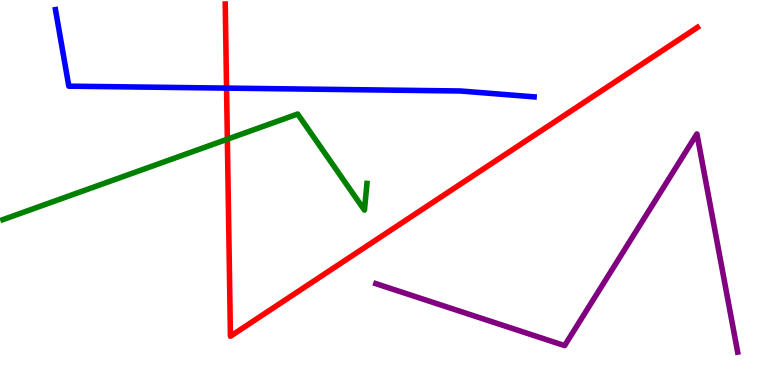[{'lines': ['blue', 'red'], 'intersections': [{'x': 2.92, 'y': 7.71}]}, {'lines': ['green', 'red'], 'intersections': [{'x': 2.93, 'y': 6.38}]}, {'lines': ['purple', 'red'], 'intersections': []}, {'lines': ['blue', 'green'], 'intersections': []}, {'lines': ['blue', 'purple'], 'intersections': []}, {'lines': ['green', 'purple'], 'intersections': []}]